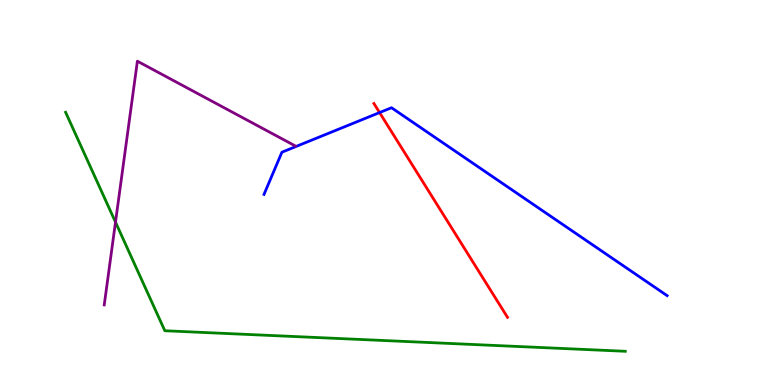[{'lines': ['blue', 'red'], 'intersections': [{'x': 4.9, 'y': 7.08}]}, {'lines': ['green', 'red'], 'intersections': []}, {'lines': ['purple', 'red'], 'intersections': []}, {'lines': ['blue', 'green'], 'intersections': []}, {'lines': ['blue', 'purple'], 'intersections': []}, {'lines': ['green', 'purple'], 'intersections': [{'x': 1.49, 'y': 4.23}]}]